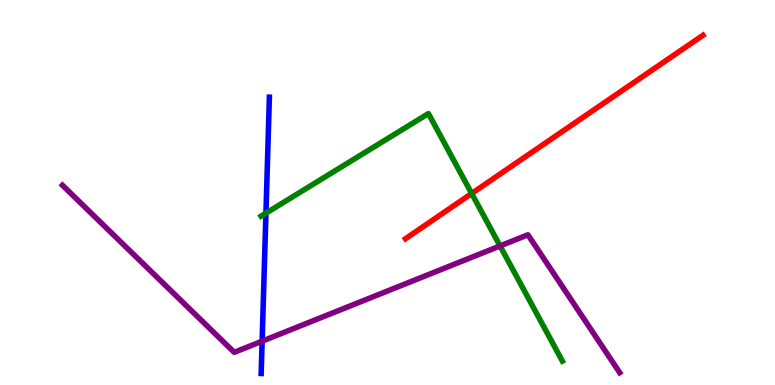[{'lines': ['blue', 'red'], 'intersections': []}, {'lines': ['green', 'red'], 'intersections': [{'x': 6.09, 'y': 4.97}]}, {'lines': ['purple', 'red'], 'intersections': []}, {'lines': ['blue', 'green'], 'intersections': [{'x': 3.43, 'y': 4.46}]}, {'lines': ['blue', 'purple'], 'intersections': [{'x': 3.38, 'y': 1.14}]}, {'lines': ['green', 'purple'], 'intersections': [{'x': 6.45, 'y': 3.61}]}]